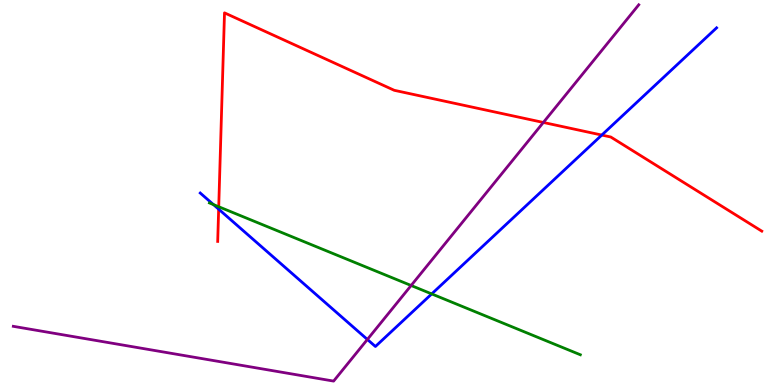[{'lines': ['blue', 'red'], 'intersections': [{'x': 2.82, 'y': 4.57}, {'x': 7.77, 'y': 6.49}]}, {'lines': ['green', 'red'], 'intersections': [{'x': 2.82, 'y': 4.63}]}, {'lines': ['purple', 'red'], 'intersections': [{'x': 7.01, 'y': 6.82}]}, {'lines': ['blue', 'green'], 'intersections': [{'x': 2.75, 'y': 4.69}, {'x': 5.57, 'y': 2.37}]}, {'lines': ['blue', 'purple'], 'intersections': [{'x': 4.74, 'y': 1.18}]}, {'lines': ['green', 'purple'], 'intersections': [{'x': 5.3, 'y': 2.58}]}]